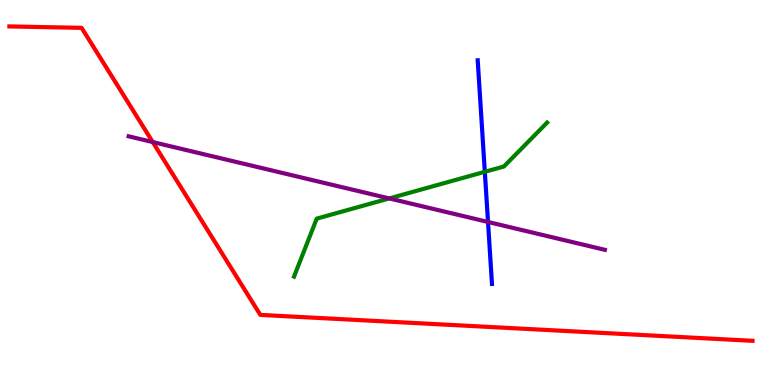[{'lines': ['blue', 'red'], 'intersections': []}, {'lines': ['green', 'red'], 'intersections': []}, {'lines': ['purple', 'red'], 'intersections': [{'x': 1.97, 'y': 6.31}]}, {'lines': ['blue', 'green'], 'intersections': [{'x': 6.26, 'y': 5.54}]}, {'lines': ['blue', 'purple'], 'intersections': [{'x': 6.3, 'y': 4.23}]}, {'lines': ['green', 'purple'], 'intersections': [{'x': 5.02, 'y': 4.85}]}]